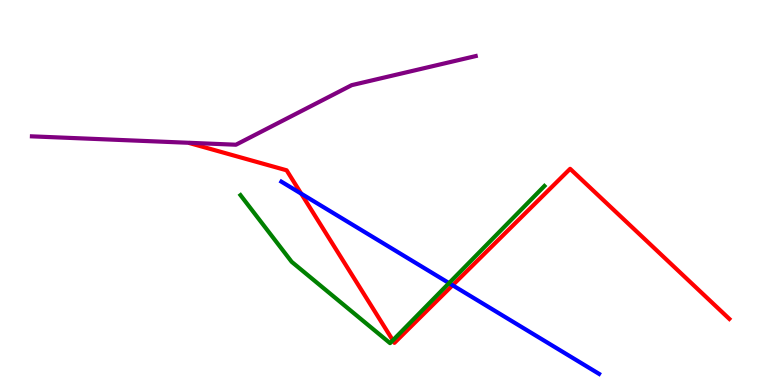[{'lines': ['blue', 'red'], 'intersections': [{'x': 3.89, 'y': 4.97}, {'x': 5.84, 'y': 2.59}]}, {'lines': ['green', 'red'], 'intersections': [{'x': 5.07, 'y': 1.16}]}, {'lines': ['purple', 'red'], 'intersections': []}, {'lines': ['blue', 'green'], 'intersections': [{'x': 5.79, 'y': 2.65}]}, {'lines': ['blue', 'purple'], 'intersections': []}, {'lines': ['green', 'purple'], 'intersections': []}]